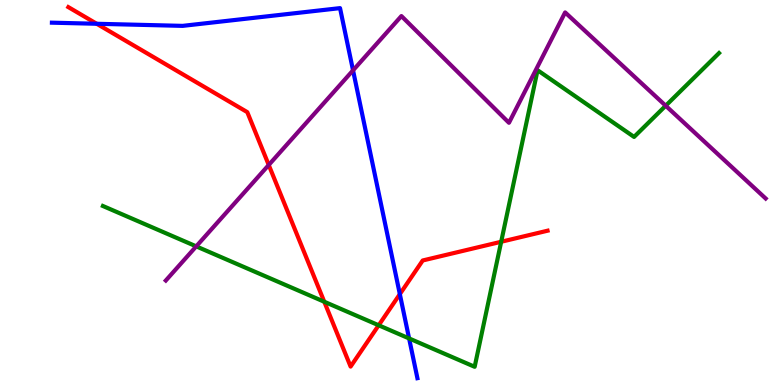[{'lines': ['blue', 'red'], 'intersections': [{'x': 1.25, 'y': 9.38}, {'x': 5.16, 'y': 2.36}]}, {'lines': ['green', 'red'], 'intersections': [{'x': 4.18, 'y': 2.16}, {'x': 4.89, 'y': 1.55}, {'x': 6.47, 'y': 3.72}]}, {'lines': ['purple', 'red'], 'intersections': [{'x': 3.47, 'y': 5.71}]}, {'lines': ['blue', 'green'], 'intersections': [{'x': 5.28, 'y': 1.21}]}, {'lines': ['blue', 'purple'], 'intersections': [{'x': 4.56, 'y': 8.17}]}, {'lines': ['green', 'purple'], 'intersections': [{'x': 2.53, 'y': 3.6}, {'x': 8.59, 'y': 7.25}]}]